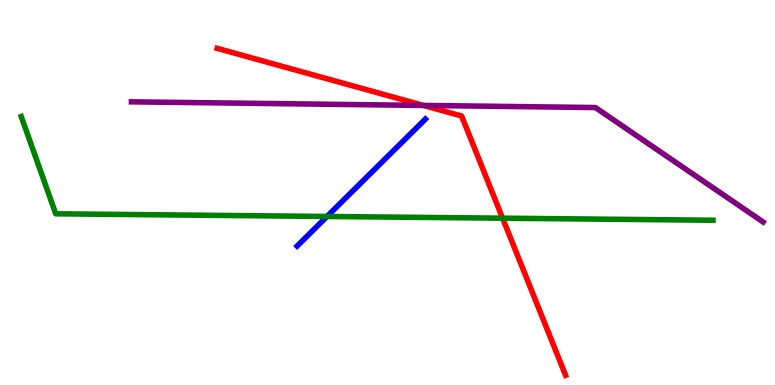[{'lines': ['blue', 'red'], 'intersections': []}, {'lines': ['green', 'red'], 'intersections': [{'x': 6.49, 'y': 4.33}]}, {'lines': ['purple', 'red'], 'intersections': [{'x': 5.46, 'y': 7.26}]}, {'lines': ['blue', 'green'], 'intersections': [{'x': 4.22, 'y': 4.38}]}, {'lines': ['blue', 'purple'], 'intersections': []}, {'lines': ['green', 'purple'], 'intersections': []}]